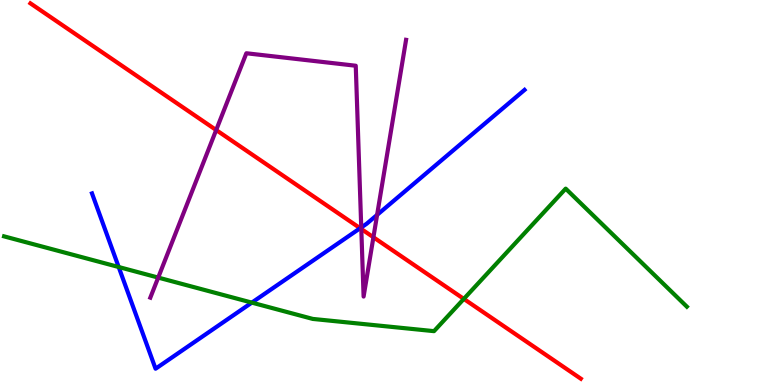[{'lines': ['blue', 'red'], 'intersections': [{'x': 4.65, 'y': 4.07}]}, {'lines': ['green', 'red'], 'intersections': [{'x': 5.98, 'y': 2.24}]}, {'lines': ['purple', 'red'], 'intersections': [{'x': 2.79, 'y': 6.62}, {'x': 4.66, 'y': 4.05}, {'x': 4.82, 'y': 3.84}]}, {'lines': ['blue', 'green'], 'intersections': [{'x': 1.53, 'y': 3.06}, {'x': 3.25, 'y': 2.14}]}, {'lines': ['blue', 'purple'], 'intersections': [{'x': 4.66, 'y': 4.09}, {'x': 4.87, 'y': 4.42}]}, {'lines': ['green', 'purple'], 'intersections': [{'x': 2.04, 'y': 2.79}]}]